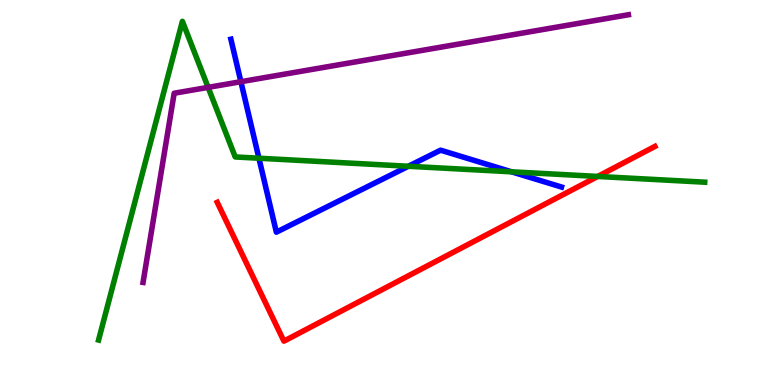[{'lines': ['blue', 'red'], 'intersections': []}, {'lines': ['green', 'red'], 'intersections': [{'x': 7.71, 'y': 5.42}]}, {'lines': ['purple', 'red'], 'intersections': []}, {'lines': ['blue', 'green'], 'intersections': [{'x': 3.34, 'y': 5.89}, {'x': 5.27, 'y': 5.68}, {'x': 6.6, 'y': 5.54}]}, {'lines': ['blue', 'purple'], 'intersections': [{'x': 3.11, 'y': 7.88}]}, {'lines': ['green', 'purple'], 'intersections': [{'x': 2.69, 'y': 7.73}]}]